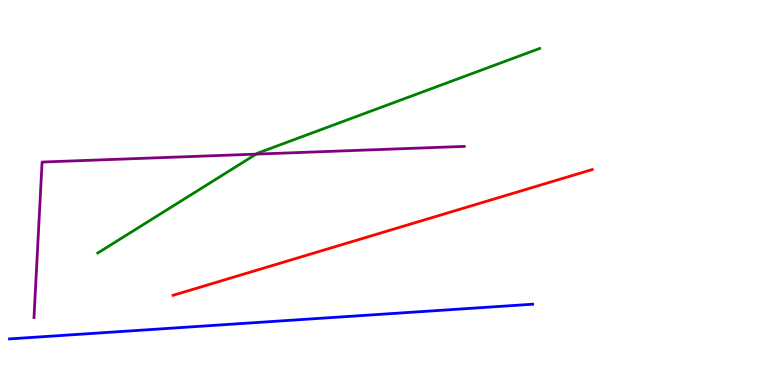[{'lines': ['blue', 'red'], 'intersections': []}, {'lines': ['green', 'red'], 'intersections': []}, {'lines': ['purple', 'red'], 'intersections': []}, {'lines': ['blue', 'green'], 'intersections': []}, {'lines': ['blue', 'purple'], 'intersections': []}, {'lines': ['green', 'purple'], 'intersections': [{'x': 3.3, 'y': 6.0}]}]